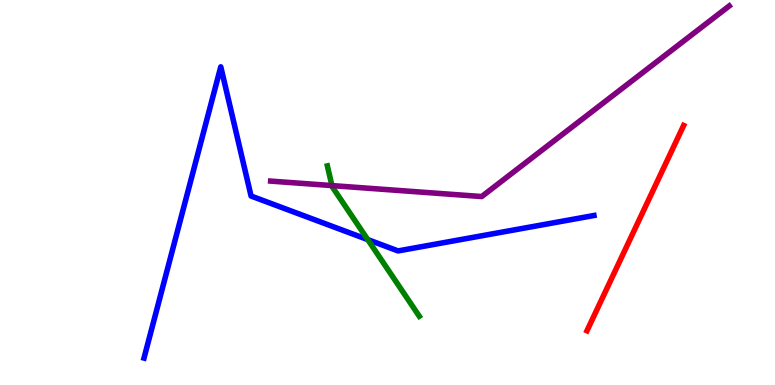[{'lines': ['blue', 'red'], 'intersections': []}, {'lines': ['green', 'red'], 'intersections': []}, {'lines': ['purple', 'red'], 'intersections': []}, {'lines': ['blue', 'green'], 'intersections': [{'x': 4.75, 'y': 3.78}]}, {'lines': ['blue', 'purple'], 'intersections': []}, {'lines': ['green', 'purple'], 'intersections': [{'x': 4.28, 'y': 5.18}]}]